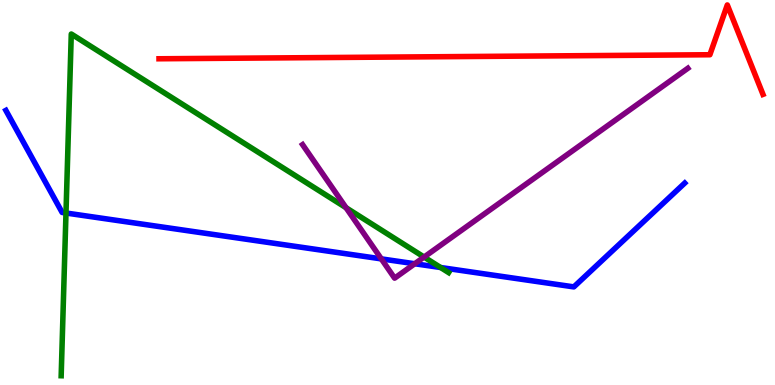[{'lines': ['blue', 'red'], 'intersections': []}, {'lines': ['green', 'red'], 'intersections': []}, {'lines': ['purple', 'red'], 'intersections': []}, {'lines': ['blue', 'green'], 'intersections': [{'x': 0.851, 'y': 4.47}, {'x': 5.69, 'y': 3.05}]}, {'lines': ['blue', 'purple'], 'intersections': [{'x': 4.92, 'y': 3.28}, {'x': 5.35, 'y': 3.15}]}, {'lines': ['green', 'purple'], 'intersections': [{'x': 4.47, 'y': 4.6}, {'x': 5.47, 'y': 3.32}]}]